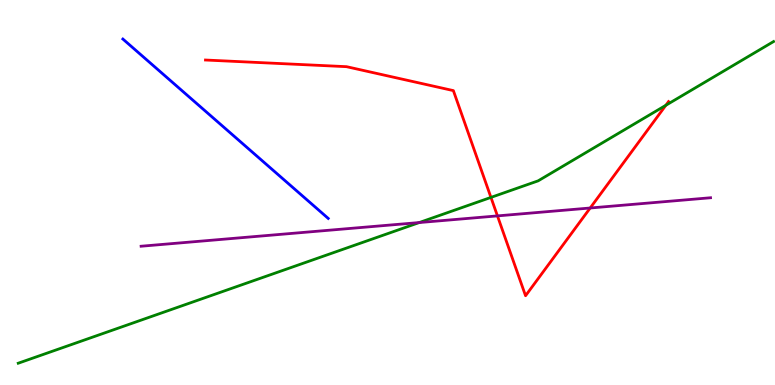[{'lines': ['blue', 'red'], 'intersections': []}, {'lines': ['green', 'red'], 'intersections': [{'x': 6.33, 'y': 4.87}, {'x': 8.59, 'y': 7.26}]}, {'lines': ['purple', 'red'], 'intersections': [{'x': 6.42, 'y': 4.39}, {'x': 7.62, 'y': 4.6}]}, {'lines': ['blue', 'green'], 'intersections': []}, {'lines': ['blue', 'purple'], 'intersections': []}, {'lines': ['green', 'purple'], 'intersections': [{'x': 5.41, 'y': 4.22}]}]